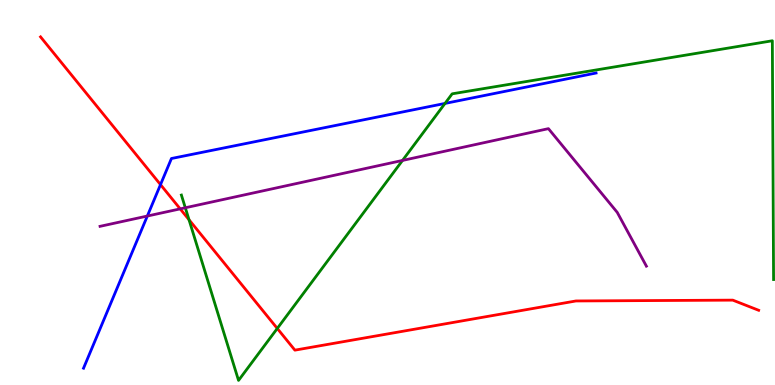[{'lines': ['blue', 'red'], 'intersections': [{'x': 2.07, 'y': 5.2}]}, {'lines': ['green', 'red'], 'intersections': [{'x': 2.44, 'y': 4.29}, {'x': 3.58, 'y': 1.47}]}, {'lines': ['purple', 'red'], 'intersections': [{'x': 2.33, 'y': 4.57}]}, {'lines': ['blue', 'green'], 'intersections': [{'x': 5.74, 'y': 7.31}]}, {'lines': ['blue', 'purple'], 'intersections': [{'x': 1.9, 'y': 4.39}]}, {'lines': ['green', 'purple'], 'intersections': [{'x': 2.39, 'y': 4.6}, {'x': 5.19, 'y': 5.83}]}]